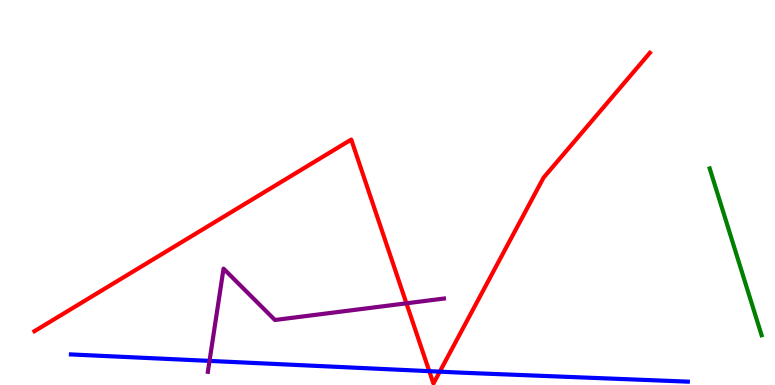[{'lines': ['blue', 'red'], 'intersections': [{'x': 5.54, 'y': 0.359}, {'x': 5.67, 'y': 0.347}]}, {'lines': ['green', 'red'], 'intersections': []}, {'lines': ['purple', 'red'], 'intersections': [{'x': 5.24, 'y': 2.12}]}, {'lines': ['blue', 'green'], 'intersections': []}, {'lines': ['blue', 'purple'], 'intersections': [{'x': 2.7, 'y': 0.626}]}, {'lines': ['green', 'purple'], 'intersections': []}]